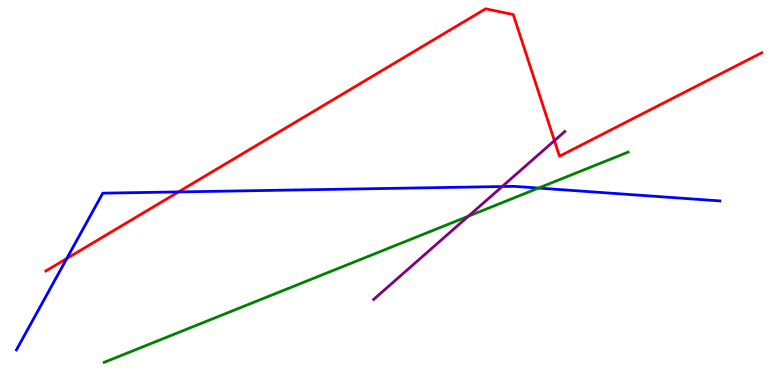[{'lines': ['blue', 'red'], 'intersections': [{'x': 0.862, 'y': 3.29}, {'x': 2.3, 'y': 5.02}]}, {'lines': ['green', 'red'], 'intersections': []}, {'lines': ['purple', 'red'], 'intersections': [{'x': 7.15, 'y': 6.35}]}, {'lines': ['blue', 'green'], 'intersections': [{'x': 6.95, 'y': 5.12}]}, {'lines': ['blue', 'purple'], 'intersections': [{'x': 6.48, 'y': 5.15}]}, {'lines': ['green', 'purple'], 'intersections': [{'x': 6.04, 'y': 4.38}]}]